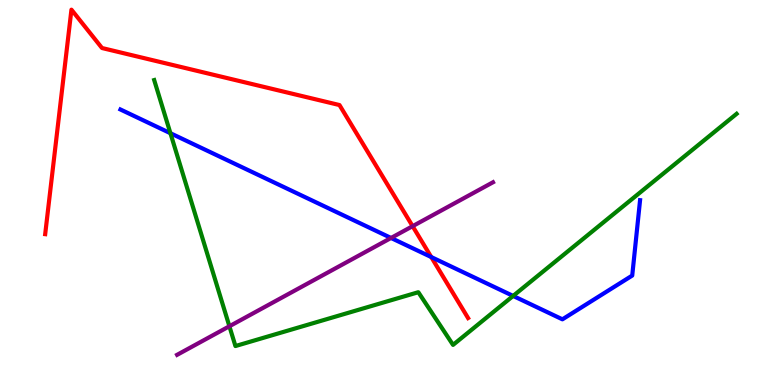[{'lines': ['blue', 'red'], 'intersections': [{'x': 5.56, 'y': 3.32}]}, {'lines': ['green', 'red'], 'intersections': []}, {'lines': ['purple', 'red'], 'intersections': [{'x': 5.32, 'y': 4.13}]}, {'lines': ['blue', 'green'], 'intersections': [{'x': 2.2, 'y': 6.54}, {'x': 6.62, 'y': 2.31}]}, {'lines': ['blue', 'purple'], 'intersections': [{'x': 5.05, 'y': 3.82}]}, {'lines': ['green', 'purple'], 'intersections': [{'x': 2.96, 'y': 1.53}]}]